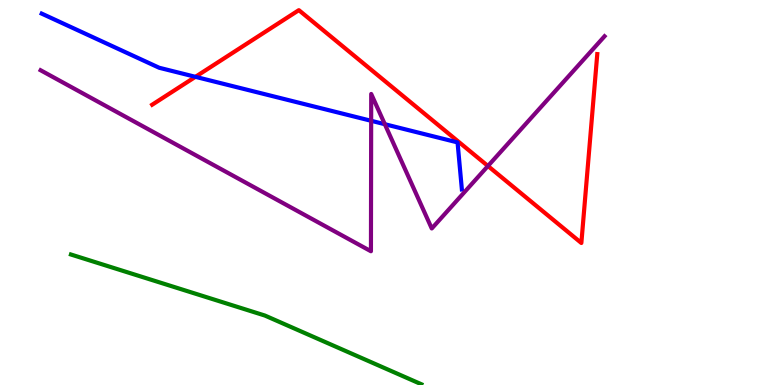[{'lines': ['blue', 'red'], 'intersections': [{'x': 2.52, 'y': 8.0}]}, {'lines': ['green', 'red'], 'intersections': []}, {'lines': ['purple', 'red'], 'intersections': [{'x': 6.3, 'y': 5.69}]}, {'lines': ['blue', 'green'], 'intersections': []}, {'lines': ['blue', 'purple'], 'intersections': [{'x': 4.79, 'y': 6.86}, {'x': 4.97, 'y': 6.77}]}, {'lines': ['green', 'purple'], 'intersections': []}]